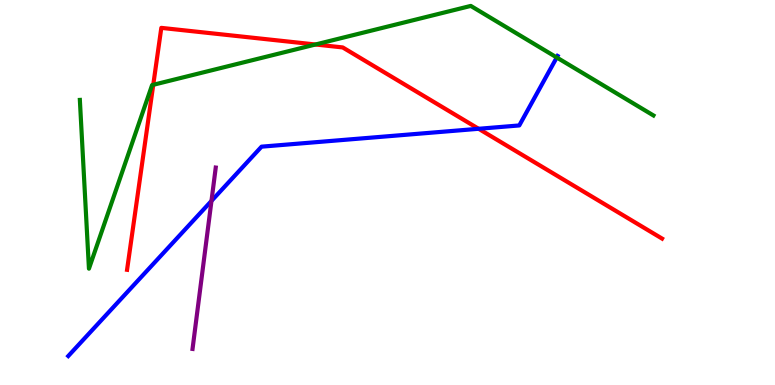[{'lines': ['blue', 'red'], 'intersections': [{'x': 6.18, 'y': 6.65}]}, {'lines': ['green', 'red'], 'intersections': [{'x': 1.98, 'y': 7.8}, {'x': 4.07, 'y': 8.84}]}, {'lines': ['purple', 'red'], 'intersections': []}, {'lines': ['blue', 'green'], 'intersections': [{'x': 7.18, 'y': 8.51}]}, {'lines': ['blue', 'purple'], 'intersections': [{'x': 2.73, 'y': 4.78}]}, {'lines': ['green', 'purple'], 'intersections': []}]